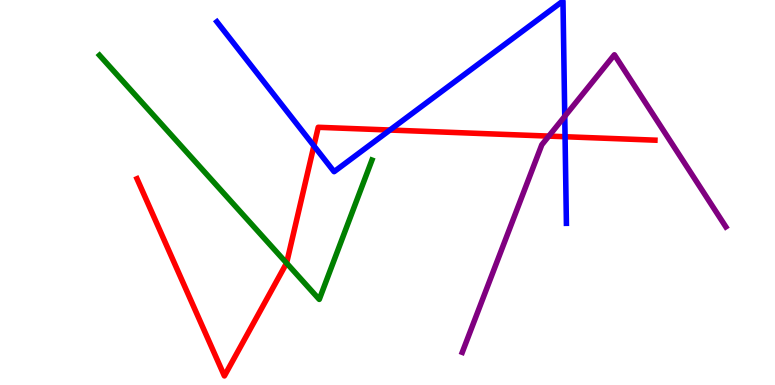[{'lines': ['blue', 'red'], 'intersections': [{'x': 4.05, 'y': 6.21}, {'x': 5.03, 'y': 6.62}, {'x': 7.29, 'y': 6.45}]}, {'lines': ['green', 'red'], 'intersections': [{'x': 3.7, 'y': 3.17}]}, {'lines': ['purple', 'red'], 'intersections': [{'x': 7.08, 'y': 6.46}]}, {'lines': ['blue', 'green'], 'intersections': []}, {'lines': ['blue', 'purple'], 'intersections': [{'x': 7.29, 'y': 6.98}]}, {'lines': ['green', 'purple'], 'intersections': []}]